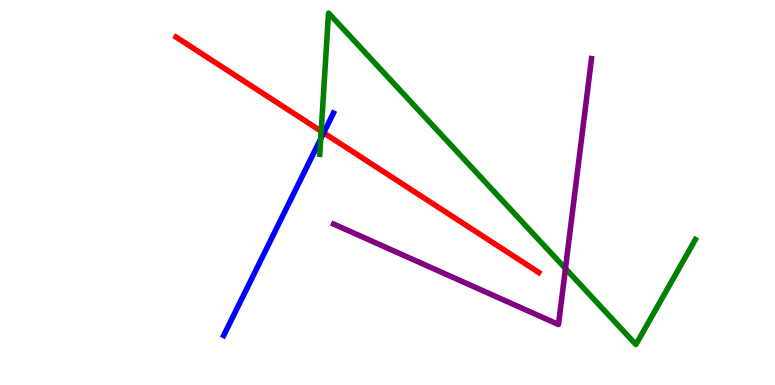[{'lines': ['blue', 'red'], 'intersections': [{'x': 4.18, 'y': 6.55}]}, {'lines': ['green', 'red'], 'intersections': [{'x': 4.14, 'y': 6.59}]}, {'lines': ['purple', 'red'], 'intersections': []}, {'lines': ['blue', 'green'], 'intersections': [{'x': 4.14, 'y': 6.39}]}, {'lines': ['blue', 'purple'], 'intersections': []}, {'lines': ['green', 'purple'], 'intersections': [{'x': 7.3, 'y': 3.02}]}]